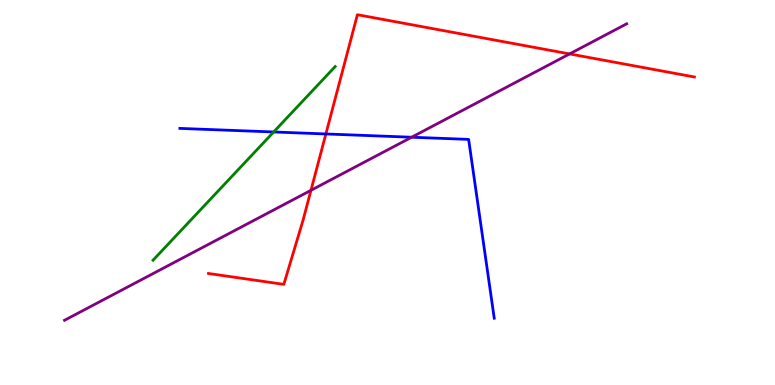[{'lines': ['blue', 'red'], 'intersections': [{'x': 4.2, 'y': 6.52}]}, {'lines': ['green', 'red'], 'intersections': []}, {'lines': ['purple', 'red'], 'intersections': [{'x': 4.01, 'y': 5.06}, {'x': 7.35, 'y': 8.6}]}, {'lines': ['blue', 'green'], 'intersections': [{'x': 3.53, 'y': 6.57}]}, {'lines': ['blue', 'purple'], 'intersections': [{'x': 5.31, 'y': 6.44}]}, {'lines': ['green', 'purple'], 'intersections': []}]